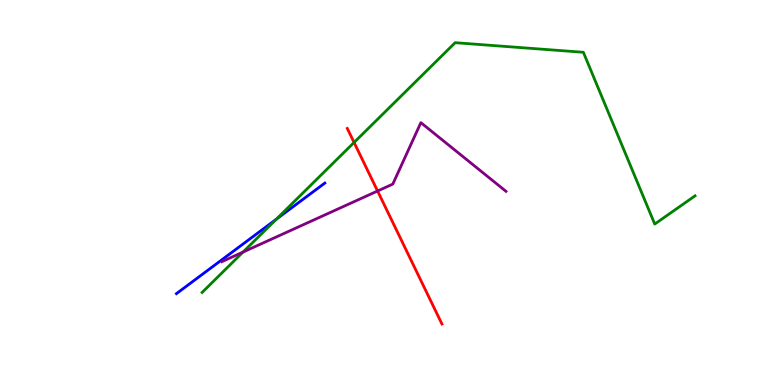[{'lines': ['blue', 'red'], 'intersections': []}, {'lines': ['green', 'red'], 'intersections': [{'x': 4.57, 'y': 6.3}]}, {'lines': ['purple', 'red'], 'intersections': [{'x': 4.87, 'y': 5.04}]}, {'lines': ['blue', 'green'], 'intersections': [{'x': 3.56, 'y': 4.3}]}, {'lines': ['blue', 'purple'], 'intersections': []}, {'lines': ['green', 'purple'], 'intersections': [{'x': 3.14, 'y': 3.45}]}]